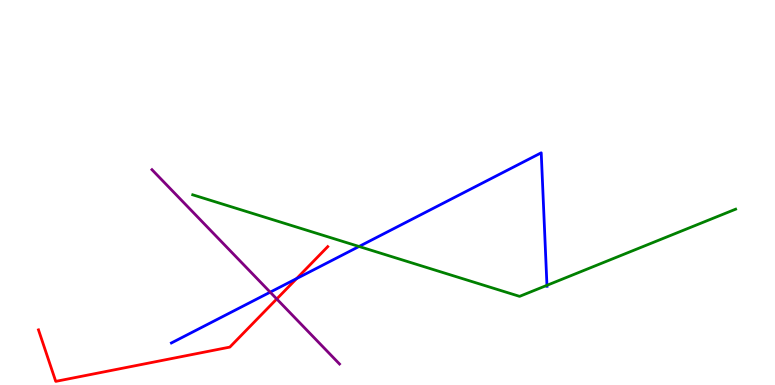[{'lines': ['blue', 'red'], 'intersections': [{'x': 3.83, 'y': 2.76}]}, {'lines': ['green', 'red'], 'intersections': []}, {'lines': ['purple', 'red'], 'intersections': [{'x': 3.57, 'y': 2.23}]}, {'lines': ['blue', 'green'], 'intersections': [{'x': 4.63, 'y': 3.6}, {'x': 7.06, 'y': 2.59}]}, {'lines': ['blue', 'purple'], 'intersections': [{'x': 3.49, 'y': 2.41}]}, {'lines': ['green', 'purple'], 'intersections': []}]